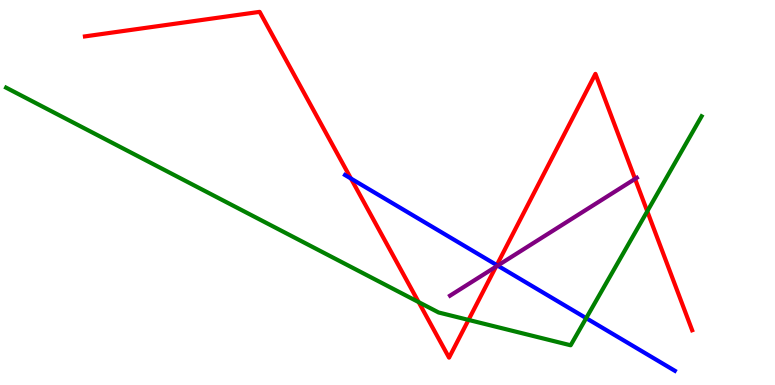[{'lines': ['blue', 'red'], 'intersections': [{'x': 4.53, 'y': 5.36}, {'x': 6.41, 'y': 3.11}]}, {'lines': ['green', 'red'], 'intersections': [{'x': 5.4, 'y': 2.15}, {'x': 6.05, 'y': 1.69}, {'x': 8.35, 'y': 4.51}]}, {'lines': ['purple', 'red'], 'intersections': [{'x': 6.4, 'y': 3.07}, {'x': 8.19, 'y': 5.35}]}, {'lines': ['blue', 'green'], 'intersections': [{'x': 7.56, 'y': 1.74}]}, {'lines': ['blue', 'purple'], 'intersections': [{'x': 6.42, 'y': 3.1}]}, {'lines': ['green', 'purple'], 'intersections': []}]